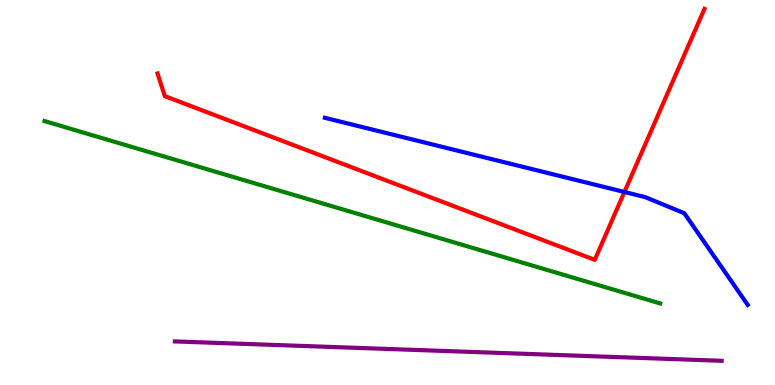[{'lines': ['blue', 'red'], 'intersections': [{'x': 8.06, 'y': 5.01}]}, {'lines': ['green', 'red'], 'intersections': []}, {'lines': ['purple', 'red'], 'intersections': []}, {'lines': ['blue', 'green'], 'intersections': []}, {'lines': ['blue', 'purple'], 'intersections': []}, {'lines': ['green', 'purple'], 'intersections': []}]